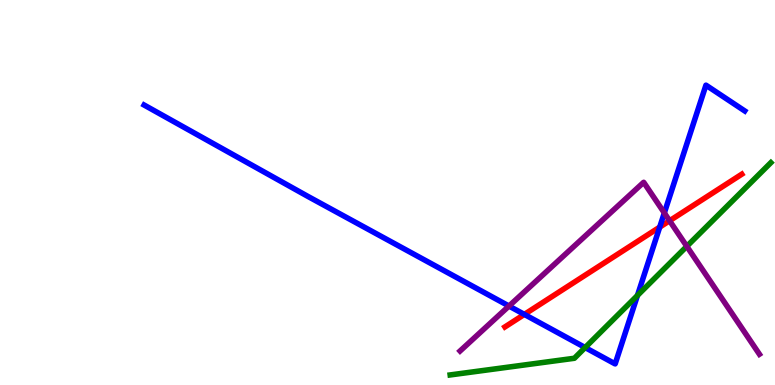[{'lines': ['blue', 'red'], 'intersections': [{'x': 6.77, 'y': 1.83}, {'x': 8.51, 'y': 4.1}]}, {'lines': ['green', 'red'], 'intersections': []}, {'lines': ['purple', 'red'], 'intersections': [{'x': 8.64, 'y': 4.27}]}, {'lines': ['blue', 'green'], 'intersections': [{'x': 7.55, 'y': 0.973}, {'x': 8.23, 'y': 2.33}]}, {'lines': ['blue', 'purple'], 'intersections': [{'x': 6.57, 'y': 2.05}, {'x': 8.57, 'y': 4.47}]}, {'lines': ['green', 'purple'], 'intersections': [{'x': 8.86, 'y': 3.6}]}]